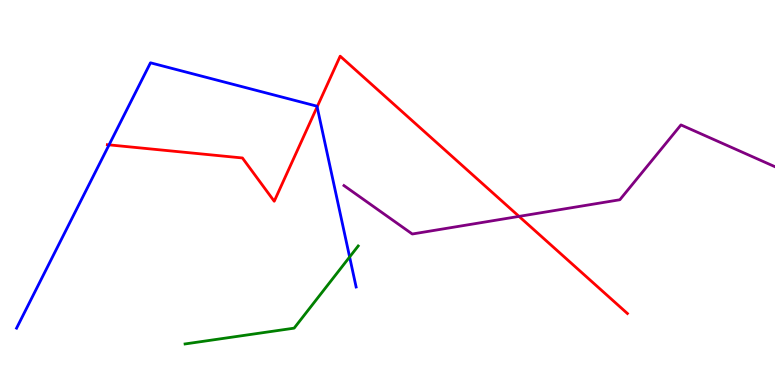[{'lines': ['blue', 'red'], 'intersections': [{'x': 1.41, 'y': 6.24}, {'x': 4.09, 'y': 7.22}]}, {'lines': ['green', 'red'], 'intersections': []}, {'lines': ['purple', 'red'], 'intersections': [{'x': 6.7, 'y': 4.38}]}, {'lines': ['blue', 'green'], 'intersections': [{'x': 4.51, 'y': 3.33}]}, {'lines': ['blue', 'purple'], 'intersections': []}, {'lines': ['green', 'purple'], 'intersections': []}]